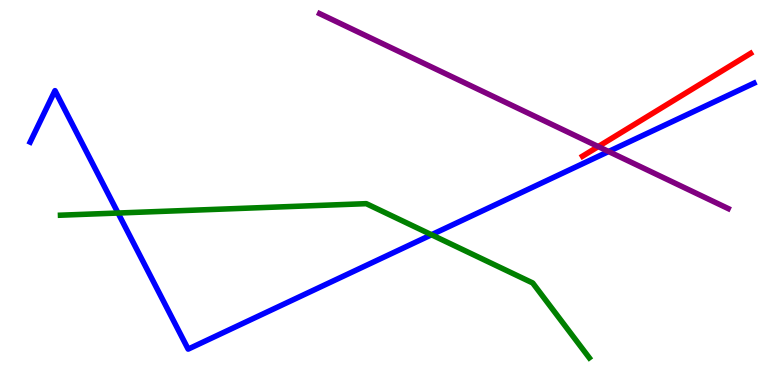[{'lines': ['blue', 'red'], 'intersections': []}, {'lines': ['green', 'red'], 'intersections': []}, {'lines': ['purple', 'red'], 'intersections': [{'x': 7.72, 'y': 6.19}]}, {'lines': ['blue', 'green'], 'intersections': [{'x': 1.52, 'y': 4.47}, {'x': 5.57, 'y': 3.9}]}, {'lines': ['blue', 'purple'], 'intersections': [{'x': 7.85, 'y': 6.06}]}, {'lines': ['green', 'purple'], 'intersections': []}]